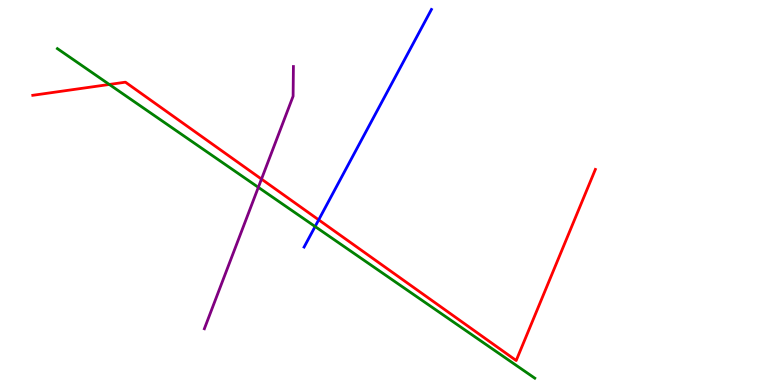[{'lines': ['blue', 'red'], 'intersections': [{'x': 4.11, 'y': 4.29}]}, {'lines': ['green', 'red'], 'intersections': [{'x': 1.41, 'y': 7.81}]}, {'lines': ['purple', 'red'], 'intersections': [{'x': 3.37, 'y': 5.35}]}, {'lines': ['blue', 'green'], 'intersections': [{'x': 4.07, 'y': 4.12}]}, {'lines': ['blue', 'purple'], 'intersections': []}, {'lines': ['green', 'purple'], 'intersections': [{'x': 3.33, 'y': 5.13}]}]